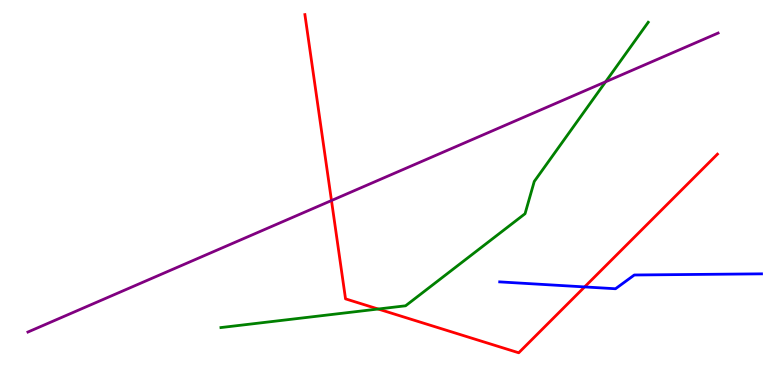[{'lines': ['blue', 'red'], 'intersections': [{'x': 7.54, 'y': 2.55}]}, {'lines': ['green', 'red'], 'intersections': [{'x': 4.88, 'y': 1.97}]}, {'lines': ['purple', 'red'], 'intersections': [{'x': 4.28, 'y': 4.79}]}, {'lines': ['blue', 'green'], 'intersections': []}, {'lines': ['blue', 'purple'], 'intersections': []}, {'lines': ['green', 'purple'], 'intersections': [{'x': 7.81, 'y': 7.88}]}]